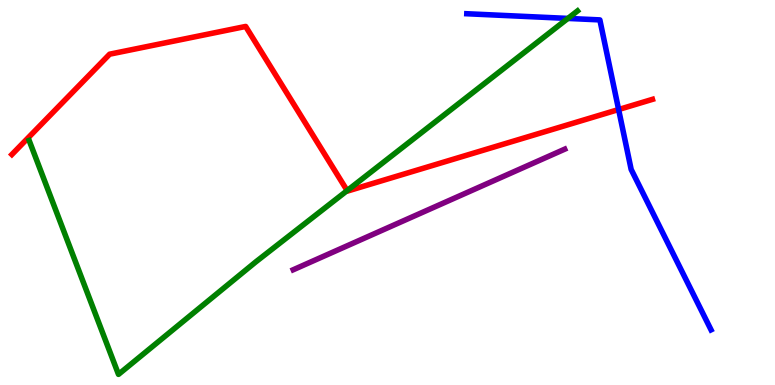[{'lines': ['blue', 'red'], 'intersections': [{'x': 7.98, 'y': 7.16}]}, {'lines': ['green', 'red'], 'intersections': [{'x': 4.48, 'y': 5.05}]}, {'lines': ['purple', 'red'], 'intersections': []}, {'lines': ['blue', 'green'], 'intersections': [{'x': 7.33, 'y': 9.52}]}, {'lines': ['blue', 'purple'], 'intersections': []}, {'lines': ['green', 'purple'], 'intersections': []}]